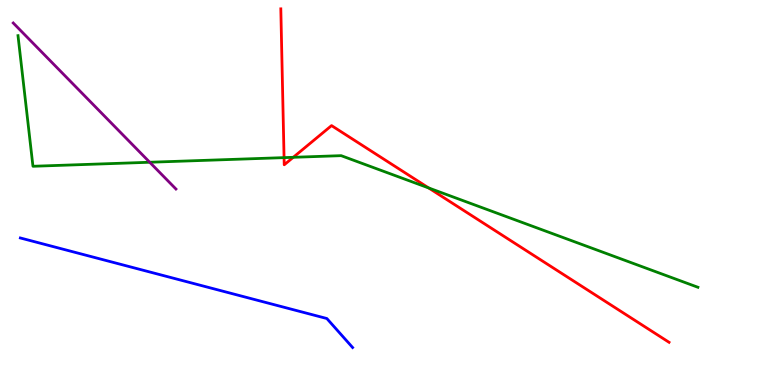[{'lines': ['blue', 'red'], 'intersections': []}, {'lines': ['green', 'red'], 'intersections': [{'x': 3.67, 'y': 5.91}, {'x': 3.78, 'y': 5.91}, {'x': 5.53, 'y': 5.12}]}, {'lines': ['purple', 'red'], 'intersections': []}, {'lines': ['blue', 'green'], 'intersections': []}, {'lines': ['blue', 'purple'], 'intersections': []}, {'lines': ['green', 'purple'], 'intersections': [{'x': 1.93, 'y': 5.79}]}]